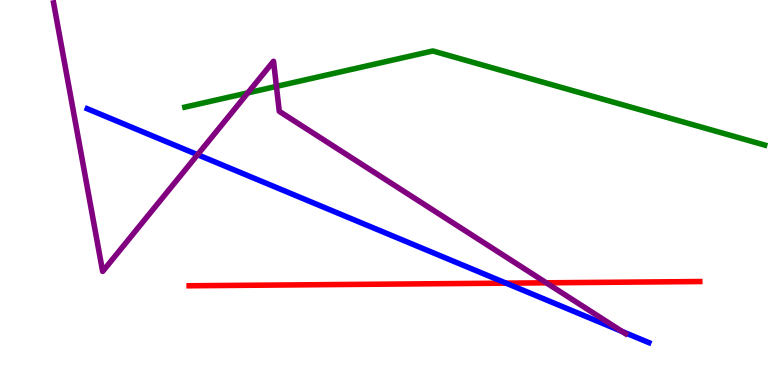[{'lines': ['blue', 'red'], 'intersections': [{'x': 6.53, 'y': 2.65}]}, {'lines': ['green', 'red'], 'intersections': []}, {'lines': ['purple', 'red'], 'intersections': [{'x': 7.05, 'y': 2.65}]}, {'lines': ['blue', 'green'], 'intersections': []}, {'lines': ['blue', 'purple'], 'intersections': [{'x': 2.55, 'y': 5.98}, {'x': 8.03, 'y': 1.39}]}, {'lines': ['green', 'purple'], 'intersections': [{'x': 3.2, 'y': 7.59}, {'x': 3.57, 'y': 7.76}]}]